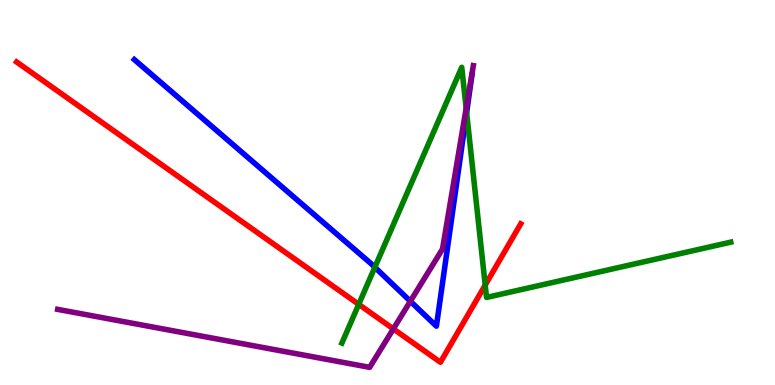[{'lines': ['blue', 'red'], 'intersections': []}, {'lines': ['green', 'red'], 'intersections': [{'x': 4.63, 'y': 2.09}, {'x': 6.26, 'y': 2.59}]}, {'lines': ['purple', 'red'], 'intersections': [{'x': 5.08, 'y': 1.46}]}, {'lines': ['blue', 'green'], 'intersections': [{'x': 4.84, 'y': 3.06}, {'x': 6.02, 'y': 7.08}]}, {'lines': ['blue', 'purple'], 'intersections': [{'x': 5.29, 'y': 2.18}]}, {'lines': ['green', 'purple'], 'intersections': [{'x': 6.01, 'y': 7.19}]}]